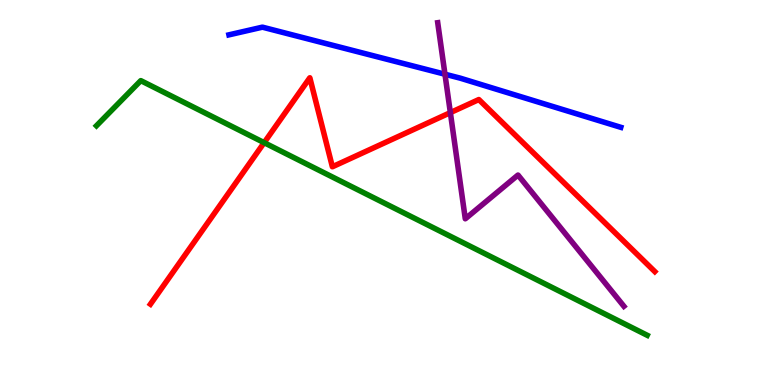[{'lines': ['blue', 'red'], 'intersections': []}, {'lines': ['green', 'red'], 'intersections': [{'x': 3.41, 'y': 6.29}]}, {'lines': ['purple', 'red'], 'intersections': [{'x': 5.81, 'y': 7.07}]}, {'lines': ['blue', 'green'], 'intersections': []}, {'lines': ['blue', 'purple'], 'intersections': [{'x': 5.74, 'y': 8.07}]}, {'lines': ['green', 'purple'], 'intersections': []}]